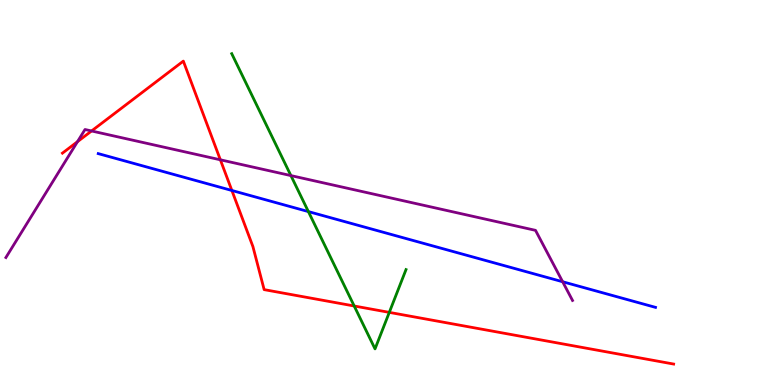[{'lines': ['blue', 'red'], 'intersections': [{'x': 2.99, 'y': 5.05}]}, {'lines': ['green', 'red'], 'intersections': [{'x': 4.57, 'y': 2.05}, {'x': 5.02, 'y': 1.89}]}, {'lines': ['purple', 'red'], 'intersections': [{'x': 1.0, 'y': 6.32}, {'x': 1.18, 'y': 6.6}, {'x': 2.84, 'y': 5.85}]}, {'lines': ['blue', 'green'], 'intersections': [{'x': 3.98, 'y': 4.5}]}, {'lines': ['blue', 'purple'], 'intersections': [{'x': 7.26, 'y': 2.68}]}, {'lines': ['green', 'purple'], 'intersections': [{'x': 3.75, 'y': 5.44}]}]